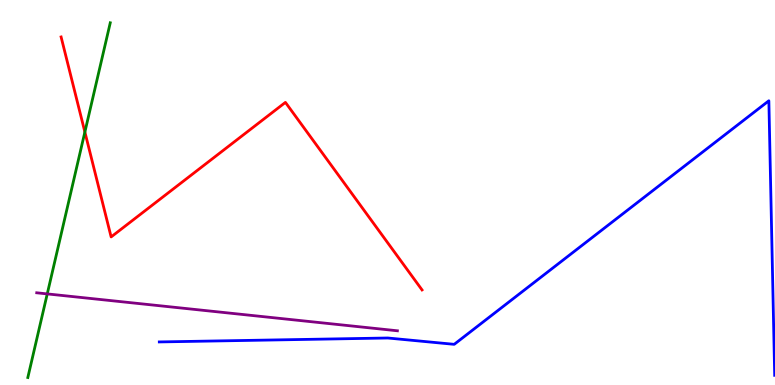[{'lines': ['blue', 'red'], 'intersections': []}, {'lines': ['green', 'red'], 'intersections': [{'x': 1.1, 'y': 6.57}]}, {'lines': ['purple', 'red'], 'intersections': []}, {'lines': ['blue', 'green'], 'intersections': []}, {'lines': ['blue', 'purple'], 'intersections': []}, {'lines': ['green', 'purple'], 'intersections': [{'x': 0.61, 'y': 2.37}]}]